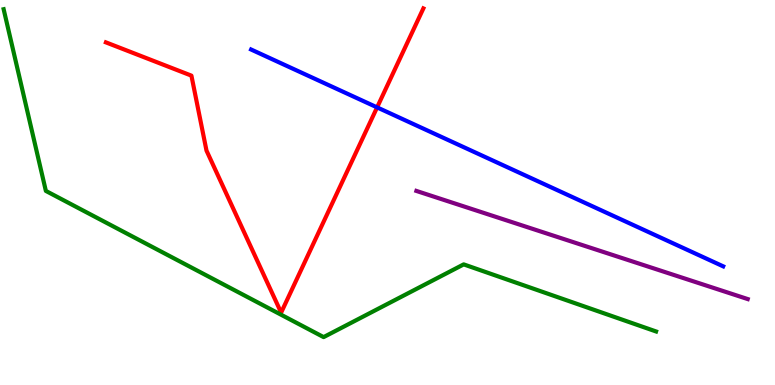[{'lines': ['blue', 'red'], 'intersections': [{'x': 4.87, 'y': 7.21}]}, {'lines': ['green', 'red'], 'intersections': []}, {'lines': ['purple', 'red'], 'intersections': []}, {'lines': ['blue', 'green'], 'intersections': []}, {'lines': ['blue', 'purple'], 'intersections': []}, {'lines': ['green', 'purple'], 'intersections': []}]